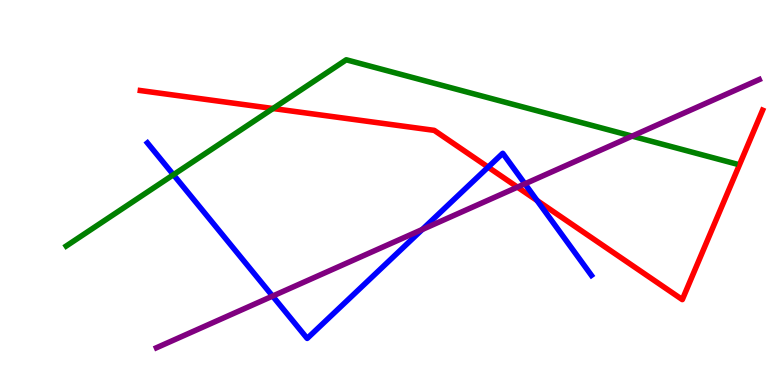[{'lines': ['blue', 'red'], 'intersections': [{'x': 6.3, 'y': 5.66}, {'x': 6.93, 'y': 4.79}]}, {'lines': ['green', 'red'], 'intersections': [{'x': 3.52, 'y': 7.18}]}, {'lines': ['purple', 'red'], 'intersections': [{'x': 6.68, 'y': 5.14}]}, {'lines': ['blue', 'green'], 'intersections': [{'x': 2.24, 'y': 5.46}]}, {'lines': ['blue', 'purple'], 'intersections': [{'x': 3.52, 'y': 2.31}, {'x': 5.45, 'y': 4.04}, {'x': 6.77, 'y': 5.23}]}, {'lines': ['green', 'purple'], 'intersections': [{'x': 8.16, 'y': 6.46}]}]